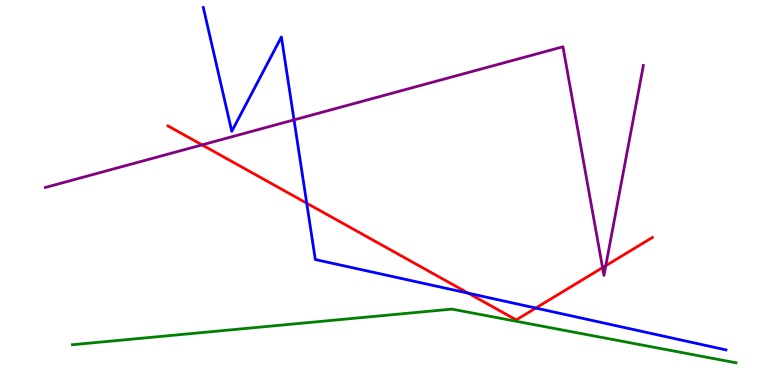[{'lines': ['blue', 'red'], 'intersections': [{'x': 3.96, 'y': 4.72}, {'x': 6.04, 'y': 2.38}, {'x': 6.91, 'y': 2.0}]}, {'lines': ['green', 'red'], 'intersections': []}, {'lines': ['purple', 'red'], 'intersections': [{'x': 2.61, 'y': 6.24}, {'x': 7.77, 'y': 3.05}, {'x': 7.82, 'y': 3.1}]}, {'lines': ['blue', 'green'], 'intersections': []}, {'lines': ['blue', 'purple'], 'intersections': [{'x': 3.79, 'y': 6.89}]}, {'lines': ['green', 'purple'], 'intersections': []}]